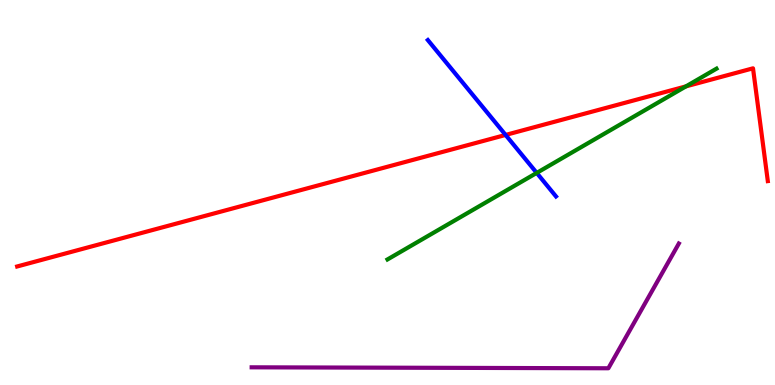[{'lines': ['blue', 'red'], 'intersections': [{'x': 6.52, 'y': 6.49}]}, {'lines': ['green', 'red'], 'intersections': [{'x': 8.85, 'y': 7.76}]}, {'lines': ['purple', 'red'], 'intersections': []}, {'lines': ['blue', 'green'], 'intersections': [{'x': 6.93, 'y': 5.51}]}, {'lines': ['blue', 'purple'], 'intersections': []}, {'lines': ['green', 'purple'], 'intersections': []}]